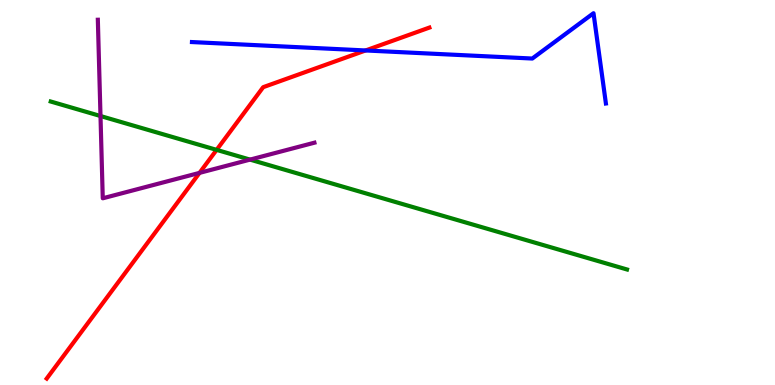[{'lines': ['blue', 'red'], 'intersections': [{'x': 4.72, 'y': 8.69}]}, {'lines': ['green', 'red'], 'intersections': [{'x': 2.8, 'y': 6.11}]}, {'lines': ['purple', 'red'], 'intersections': [{'x': 2.57, 'y': 5.51}]}, {'lines': ['blue', 'green'], 'intersections': []}, {'lines': ['blue', 'purple'], 'intersections': []}, {'lines': ['green', 'purple'], 'intersections': [{'x': 1.3, 'y': 6.99}, {'x': 3.23, 'y': 5.85}]}]